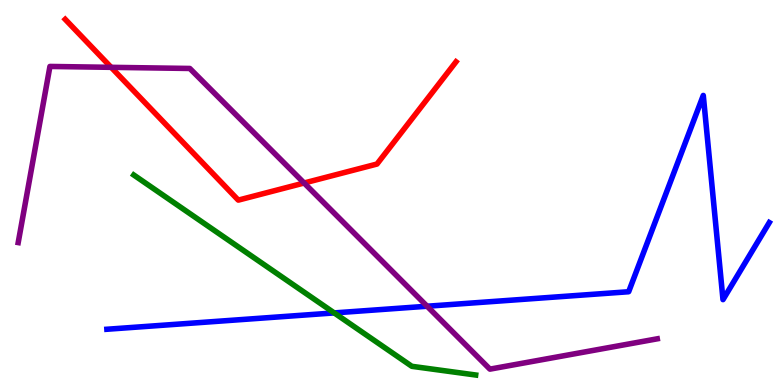[{'lines': ['blue', 'red'], 'intersections': []}, {'lines': ['green', 'red'], 'intersections': []}, {'lines': ['purple', 'red'], 'intersections': [{'x': 1.43, 'y': 8.25}, {'x': 3.92, 'y': 5.25}]}, {'lines': ['blue', 'green'], 'intersections': [{'x': 4.31, 'y': 1.87}]}, {'lines': ['blue', 'purple'], 'intersections': [{'x': 5.51, 'y': 2.05}]}, {'lines': ['green', 'purple'], 'intersections': []}]